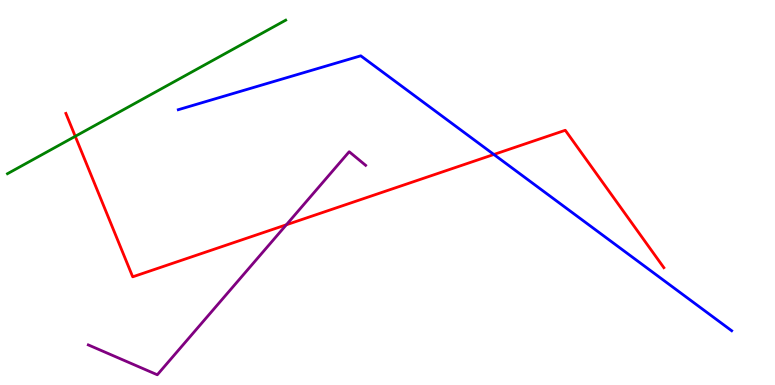[{'lines': ['blue', 'red'], 'intersections': [{'x': 6.37, 'y': 5.99}]}, {'lines': ['green', 'red'], 'intersections': [{'x': 0.971, 'y': 6.46}]}, {'lines': ['purple', 'red'], 'intersections': [{'x': 3.69, 'y': 4.16}]}, {'lines': ['blue', 'green'], 'intersections': []}, {'lines': ['blue', 'purple'], 'intersections': []}, {'lines': ['green', 'purple'], 'intersections': []}]